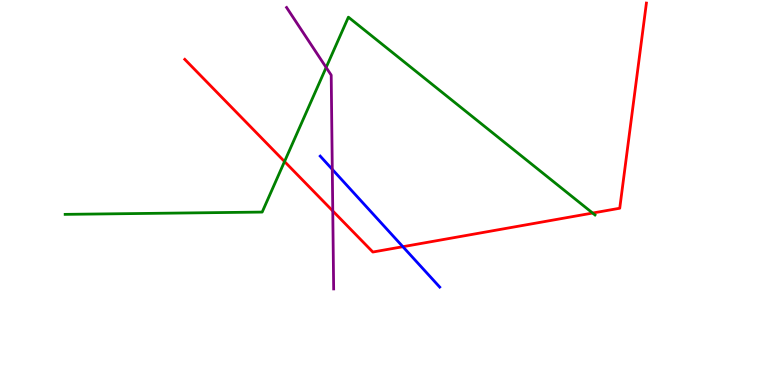[{'lines': ['blue', 'red'], 'intersections': [{'x': 5.2, 'y': 3.59}]}, {'lines': ['green', 'red'], 'intersections': [{'x': 3.67, 'y': 5.8}, {'x': 7.65, 'y': 4.47}]}, {'lines': ['purple', 'red'], 'intersections': [{'x': 4.29, 'y': 4.52}]}, {'lines': ['blue', 'green'], 'intersections': []}, {'lines': ['blue', 'purple'], 'intersections': [{'x': 4.29, 'y': 5.6}]}, {'lines': ['green', 'purple'], 'intersections': [{'x': 4.21, 'y': 8.25}]}]